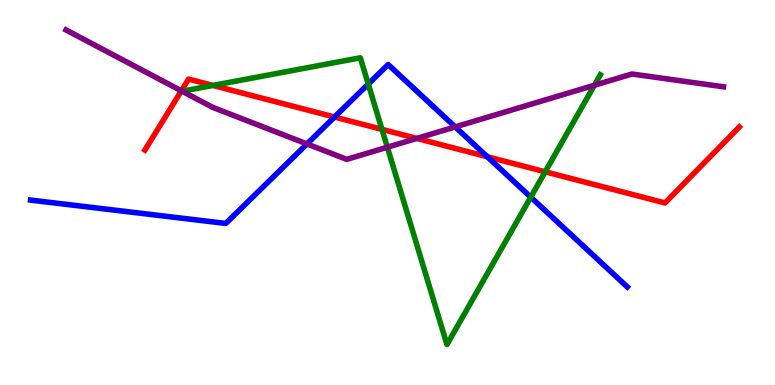[{'lines': ['blue', 'red'], 'intersections': [{'x': 4.32, 'y': 6.96}, {'x': 6.29, 'y': 5.93}]}, {'lines': ['green', 'red'], 'intersections': [{'x': 2.75, 'y': 7.78}, {'x': 4.93, 'y': 6.64}, {'x': 7.03, 'y': 5.54}]}, {'lines': ['purple', 'red'], 'intersections': [{'x': 2.34, 'y': 7.64}, {'x': 5.38, 'y': 6.4}]}, {'lines': ['blue', 'green'], 'intersections': [{'x': 4.75, 'y': 7.82}, {'x': 6.85, 'y': 4.88}]}, {'lines': ['blue', 'purple'], 'intersections': [{'x': 3.96, 'y': 6.26}, {'x': 5.87, 'y': 6.7}]}, {'lines': ['green', 'purple'], 'intersections': [{'x': 2.35, 'y': 7.63}, {'x': 5.0, 'y': 6.18}, {'x': 7.67, 'y': 7.79}]}]